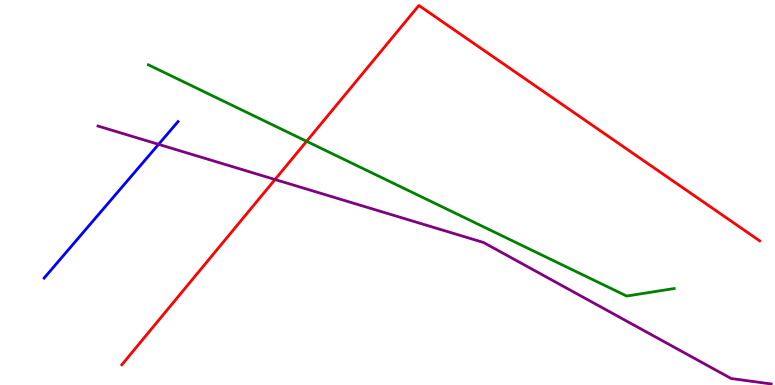[{'lines': ['blue', 'red'], 'intersections': []}, {'lines': ['green', 'red'], 'intersections': [{'x': 3.96, 'y': 6.33}]}, {'lines': ['purple', 'red'], 'intersections': [{'x': 3.55, 'y': 5.34}]}, {'lines': ['blue', 'green'], 'intersections': []}, {'lines': ['blue', 'purple'], 'intersections': [{'x': 2.05, 'y': 6.25}]}, {'lines': ['green', 'purple'], 'intersections': []}]